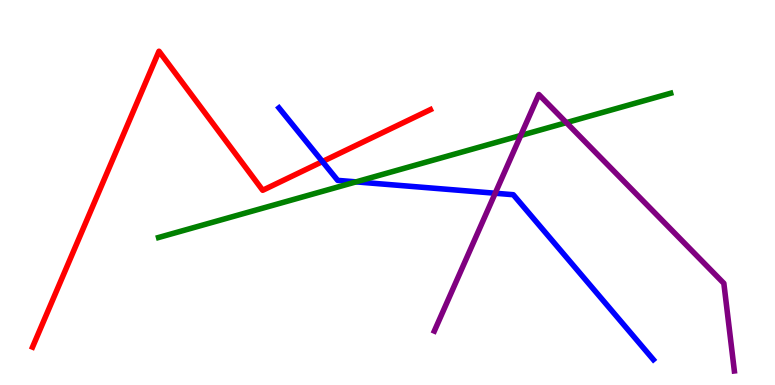[{'lines': ['blue', 'red'], 'intersections': [{'x': 4.16, 'y': 5.8}]}, {'lines': ['green', 'red'], 'intersections': []}, {'lines': ['purple', 'red'], 'intersections': []}, {'lines': ['blue', 'green'], 'intersections': [{'x': 4.59, 'y': 5.28}]}, {'lines': ['blue', 'purple'], 'intersections': [{'x': 6.39, 'y': 4.98}]}, {'lines': ['green', 'purple'], 'intersections': [{'x': 6.72, 'y': 6.48}, {'x': 7.31, 'y': 6.81}]}]